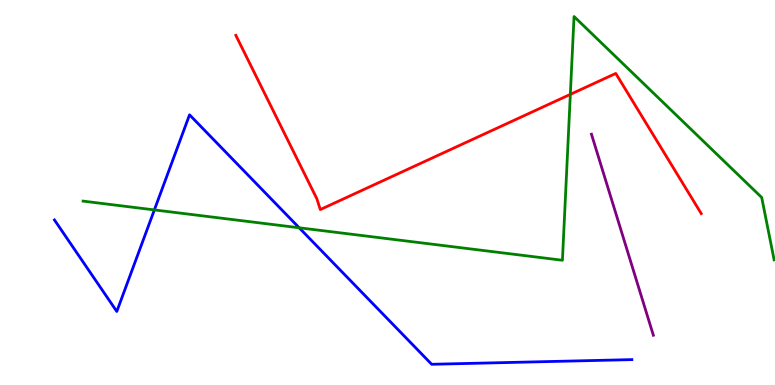[{'lines': ['blue', 'red'], 'intersections': []}, {'lines': ['green', 'red'], 'intersections': [{'x': 7.36, 'y': 7.55}]}, {'lines': ['purple', 'red'], 'intersections': []}, {'lines': ['blue', 'green'], 'intersections': [{'x': 1.99, 'y': 4.55}, {'x': 3.86, 'y': 4.08}]}, {'lines': ['blue', 'purple'], 'intersections': []}, {'lines': ['green', 'purple'], 'intersections': []}]